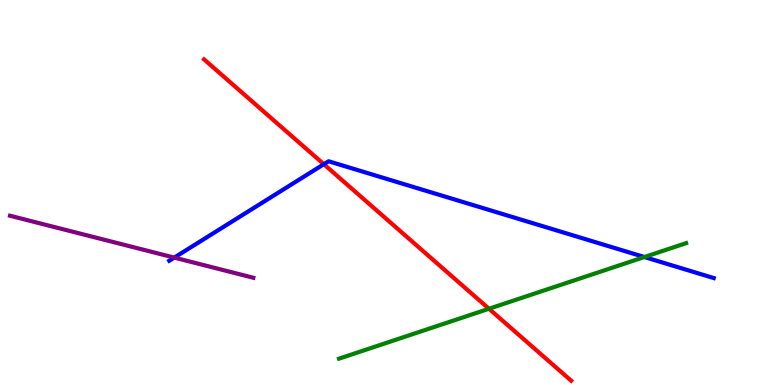[{'lines': ['blue', 'red'], 'intersections': [{'x': 4.18, 'y': 5.73}]}, {'lines': ['green', 'red'], 'intersections': [{'x': 6.31, 'y': 1.98}]}, {'lines': ['purple', 'red'], 'intersections': []}, {'lines': ['blue', 'green'], 'intersections': [{'x': 8.31, 'y': 3.32}]}, {'lines': ['blue', 'purple'], 'intersections': [{'x': 2.25, 'y': 3.31}]}, {'lines': ['green', 'purple'], 'intersections': []}]